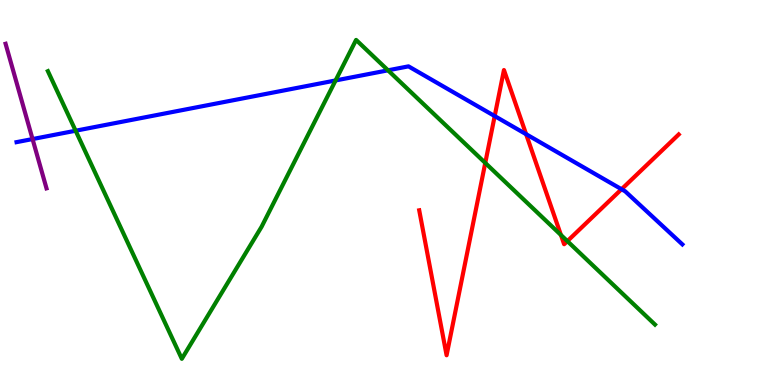[{'lines': ['blue', 'red'], 'intersections': [{'x': 6.38, 'y': 6.99}, {'x': 6.79, 'y': 6.51}, {'x': 8.02, 'y': 5.08}]}, {'lines': ['green', 'red'], 'intersections': [{'x': 6.26, 'y': 5.77}, {'x': 7.24, 'y': 3.9}, {'x': 7.32, 'y': 3.74}]}, {'lines': ['purple', 'red'], 'intersections': []}, {'lines': ['blue', 'green'], 'intersections': [{'x': 0.976, 'y': 6.6}, {'x': 4.33, 'y': 7.91}, {'x': 5.01, 'y': 8.17}]}, {'lines': ['blue', 'purple'], 'intersections': [{'x': 0.42, 'y': 6.39}]}, {'lines': ['green', 'purple'], 'intersections': []}]